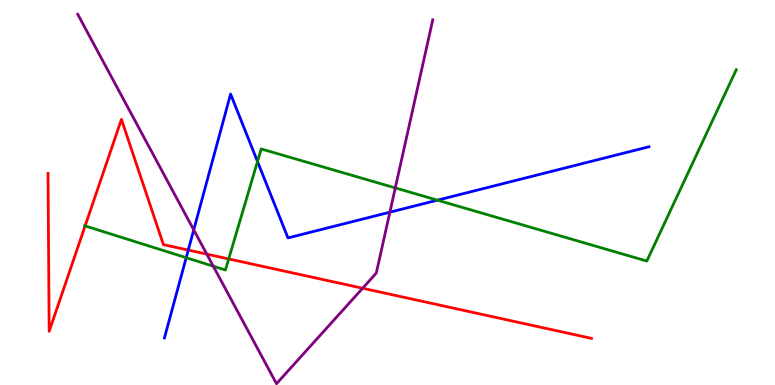[{'lines': ['blue', 'red'], 'intersections': [{'x': 2.43, 'y': 3.5}]}, {'lines': ['green', 'red'], 'intersections': [{'x': 1.1, 'y': 4.13}, {'x': 2.95, 'y': 3.27}]}, {'lines': ['purple', 'red'], 'intersections': [{'x': 2.67, 'y': 3.4}, {'x': 4.68, 'y': 2.51}]}, {'lines': ['blue', 'green'], 'intersections': [{'x': 2.4, 'y': 3.31}, {'x': 3.32, 'y': 5.81}, {'x': 5.64, 'y': 4.8}]}, {'lines': ['blue', 'purple'], 'intersections': [{'x': 2.5, 'y': 4.03}, {'x': 5.03, 'y': 4.49}]}, {'lines': ['green', 'purple'], 'intersections': [{'x': 2.75, 'y': 3.09}, {'x': 5.1, 'y': 5.12}]}]